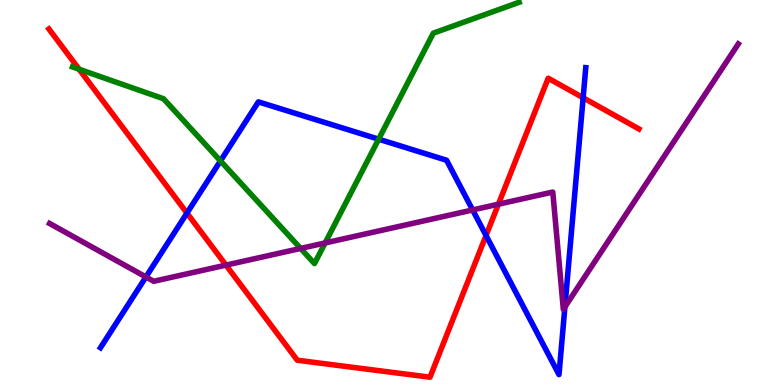[{'lines': ['blue', 'red'], 'intersections': [{'x': 2.41, 'y': 4.47}, {'x': 6.27, 'y': 3.88}, {'x': 7.52, 'y': 7.46}]}, {'lines': ['green', 'red'], 'intersections': [{'x': 1.02, 'y': 8.2}]}, {'lines': ['purple', 'red'], 'intersections': [{'x': 2.92, 'y': 3.11}, {'x': 6.43, 'y': 4.7}]}, {'lines': ['blue', 'green'], 'intersections': [{'x': 2.84, 'y': 5.82}, {'x': 4.89, 'y': 6.39}]}, {'lines': ['blue', 'purple'], 'intersections': [{'x': 1.88, 'y': 2.81}, {'x': 6.1, 'y': 4.55}, {'x': 7.29, 'y': 2.03}]}, {'lines': ['green', 'purple'], 'intersections': [{'x': 3.88, 'y': 3.55}, {'x': 4.2, 'y': 3.69}]}]